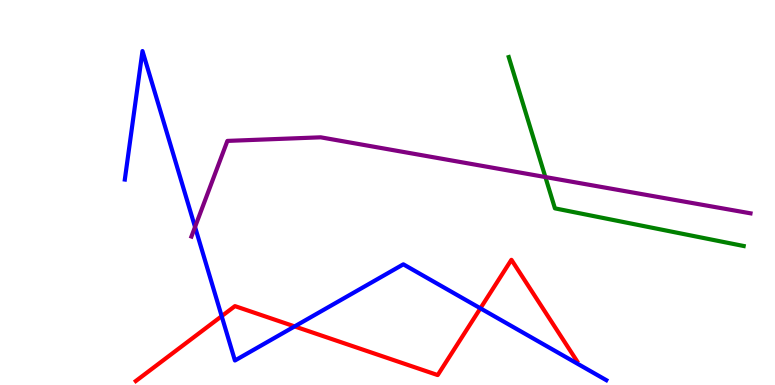[{'lines': ['blue', 'red'], 'intersections': [{'x': 2.86, 'y': 1.79}, {'x': 3.8, 'y': 1.52}, {'x': 6.2, 'y': 1.99}]}, {'lines': ['green', 'red'], 'intersections': []}, {'lines': ['purple', 'red'], 'intersections': []}, {'lines': ['blue', 'green'], 'intersections': []}, {'lines': ['blue', 'purple'], 'intersections': [{'x': 2.52, 'y': 4.1}]}, {'lines': ['green', 'purple'], 'intersections': [{'x': 7.04, 'y': 5.4}]}]